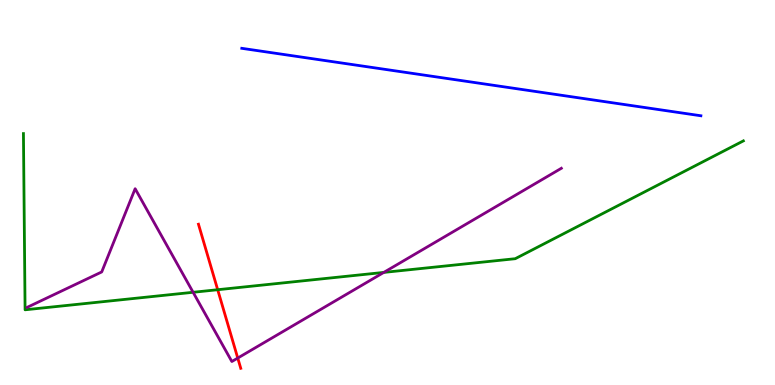[{'lines': ['blue', 'red'], 'intersections': []}, {'lines': ['green', 'red'], 'intersections': [{'x': 2.81, 'y': 2.47}]}, {'lines': ['purple', 'red'], 'intersections': [{'x': 3.07, 'y': 0.7}]}, {'lines': ['blue', 'green'], 'intersections': []}, {'lines': ['blue', 'purple'], 'intersections': []}, {'lines': ['green', 'purple'], 'intersections': [{'x': 2.49, 'y': 2.41}, {'x': 4.95, 'y': 2.92}]}]